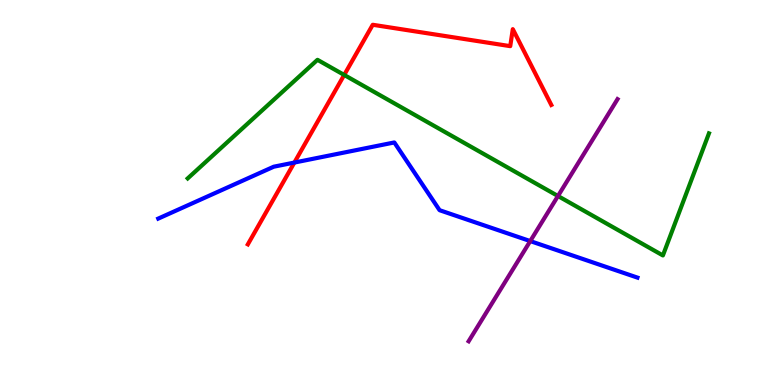[{'lines': ['blue', 'red'], 'intersections': [{'x': 3.8, 'y': 5.78}]}, {'lines': ['green', 'red'], 'intersections': [{'x': 4.44, 'y': 8.05}]}, {'lines': ['purple', 'red'], 'intersections': []}, {'lines': ['blue', 'green'], 'intersections': []}, {'lines': ['blue', 'purple'], 'intersections': [{'x': 6.84, 'y': 3.74}]}, {'lines': ['green', 'purple'], 'intersections': [{'x': 7.2, 'y': 4.91}]}]